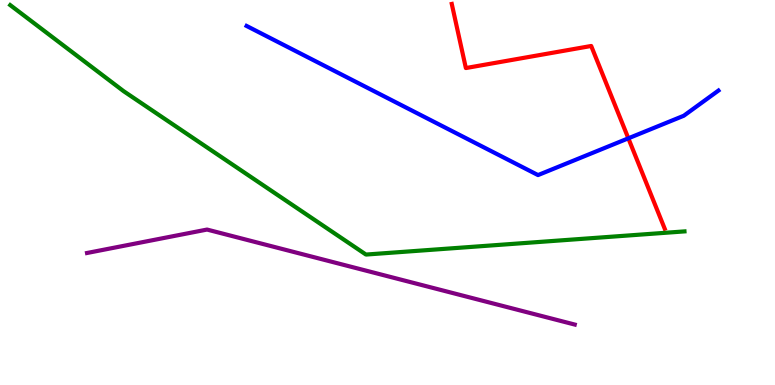[{'lines': ['blue', 'red'], 'intersections': [{'x': 8.11, 'y': 6.41}]}, {'lines': ['green', 'red'], 'intersections': []}, {'lines': ['purple', 'red'], 'intersections': []}, {'lines': ['blue', 'green'], 'intersections': []}, {'lines': ['blue', 'purple'], 'intersections': []}, {'lines': ['green', 'purple'], 'intersections': []}]